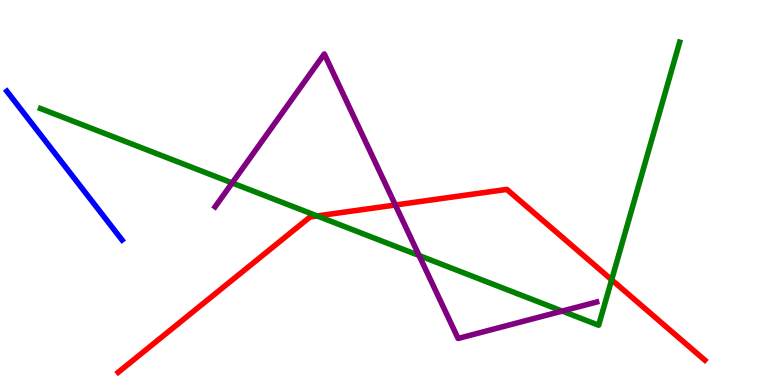[{'lines': ['blue', 'red'], 'intersections': []}, {'lines': ['green', 'red'], 'intersections': [{'x': 4.09, 'y': 4.39}, {'x': 7.89, 'y': 2.73}]}, {'lines': ['purple', 'red'], 'intersections': [{'x': 5.1, 'y': 4.68}]}, {'lines': ['blue', 'green'], 'intersections': []}, {'lines': ['blue', 'purple'], 'intersections': []}, {'lines': ['green', 'purple'], 'intersections': [{'x': 3.0, 'y': 5.25}, {'x': 5.41, 'y': 3.36}, {'x': 7.25, 'y': 1.92}]}]